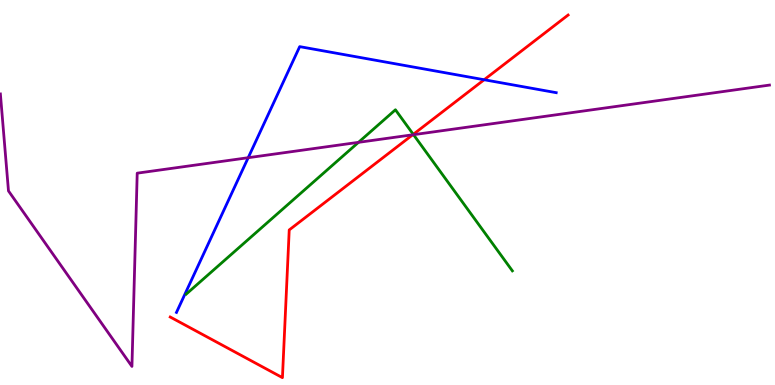[{'lines': ['blue', 'red'], 'intersections': [{'x': 6.25, 'y': 7.93}]}, {'lines': ['green', 'red'], 'intersections': [{'x': 5.33, 'y': 6.51}]}, {'lines': ['purple', 'red'], 'intersections': [{'x': 5.33, 'y': 6.5}]}, {'lines': ['blue', 'green'], 'intersections': []}, {'lines': ['blue', 'purple'], 'intersections': [{'x': 3.2, 'y': 5.9}]}, {'lines': ['green', 'purple'], 'intersections': [{'x': 4.63, 'y': 6.3}, {'x': 5.34, 'y': 6.5}]}]